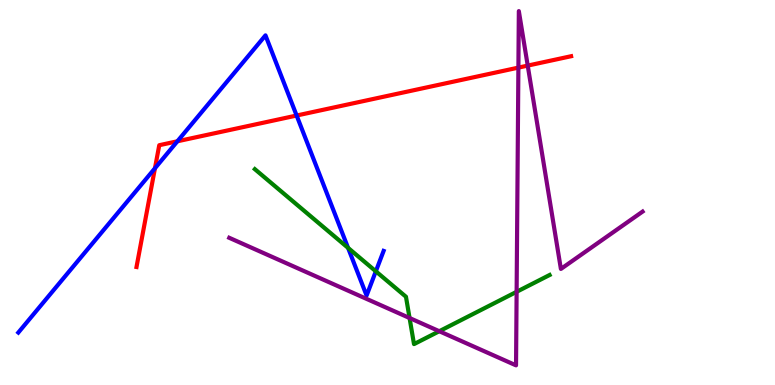[{'lines': ['blue', 'red'], 'intersections': [{'x': 2.0, 'y': 5.63}, {'x': 2.29, 'y': 6.33}, {'x': 3.83, 'y': 7.0}]}, {'lines': ['green', 'red'], 'intersections': []}, {'lines': ['purple', 'red'], 'intersections': [{'x': 6.69, 'y': 8.24}, {'x': 6.81, 'y': 8.3}]}, {'lines': ['blue', 'green'], 'intersections': [{'x': 4.49, 'y': 3.56}, {'x': 4.85, 'y': 2.95}]}, {'lines': ['blue', 'purple'], 'intersections': []}, {'lines': ['green', 'purple'], 'intersections': [{'x': 5.28, 'y': 1.74}, {'x': 5.67, 'y': 1.4}, {'x': 6.67, 'y': 2.42}]}]